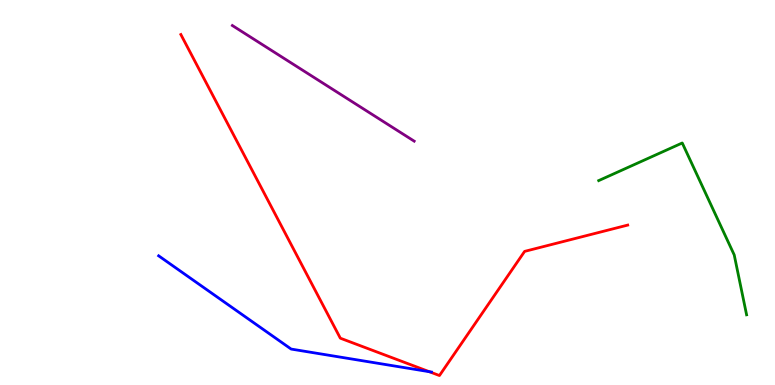[{'lines': ['blue', 'red'], 'intersections': [{'x': 5.54, 'y': 0.346}]}, {'lines': ['green', 'red'], 'intersections': []}, {'lines': ['purple', 'red'], 'intersections': []}, {'lines': ['blue', 'green'], 'intersections': []}, {'lines': ['blue', 'purple'], 'intersections': []}, {'lines': ['green', 'purple'], 'intersections': []}]